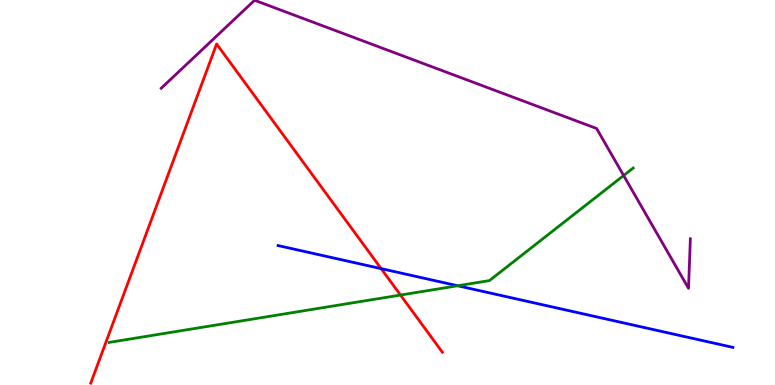[{'lines': ['blue', 'red'], 'intersections': [{'x': 4.92, 'y': 3.02}]}, {'lines': ['green', 'red'], 'intersections': [{'x': 5.17, 'y': 2.34}]}, {'lines': ['purple', 'red'], 'intersections': []}, {'lines': ['blue', 'green'], 'intersections': [{'x': 5.91, 'y': 2.58}]}, {'lines': ['blue', 'purple'], 'intersections': []}, {'lines': ['green', 'purple'], 'intersections': [{'x': 8.05, 'y': 5.44}]}]